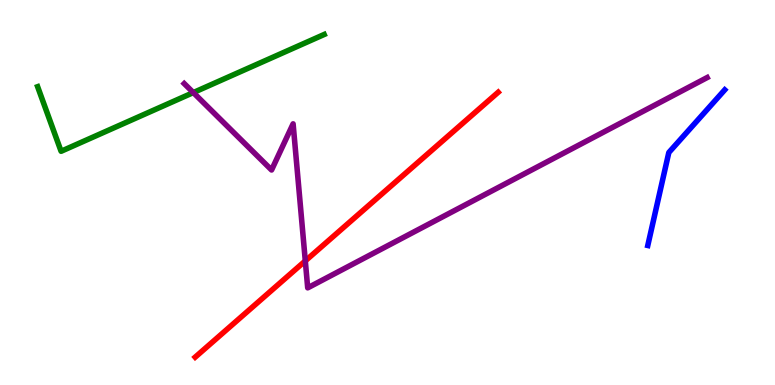[{'lines': ['blue', 'red'], 'intersections': []}, {'lines': ['green', 'red'], 'intersections': []}, {'lines': ['purple', 'red'], 'intersections': [{'x': 3.94, 'y': 3.22}]}, {'lines': ['blue', 'green'], 'intersections': []}, {'lines': ['blue', 'purple'], 'intersections': []}, {'lines': ['green', 'purple'], 'intersections': [{'x': 2.49, 'y': 7.6}]}]